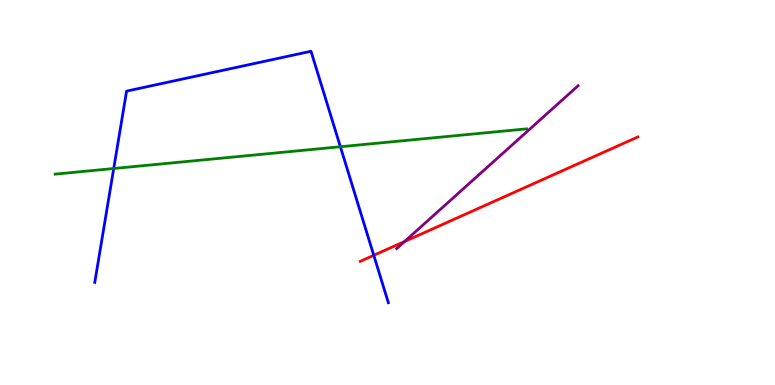[{'lines': ['blue', 'red'], 'intersections': [{'x': 4.82, 'y': 3.37}]}, {'lines': ['green', 'red'], 'intersections': []}, {'lines': ['purple', 'red'], 'intersections': [{'x': 5.22, 'y': 3.73}]}, {'lines': ['blue', 'green'], 'intersections': [{'x': 1.47, 'y': 5.62}, {'x': 4.39, 'y': 6.19}]}, {'lines': ['blue', 'purple'], 'intersections': []}, {'lines': ['green', 'purple'], 'intersections': []}]